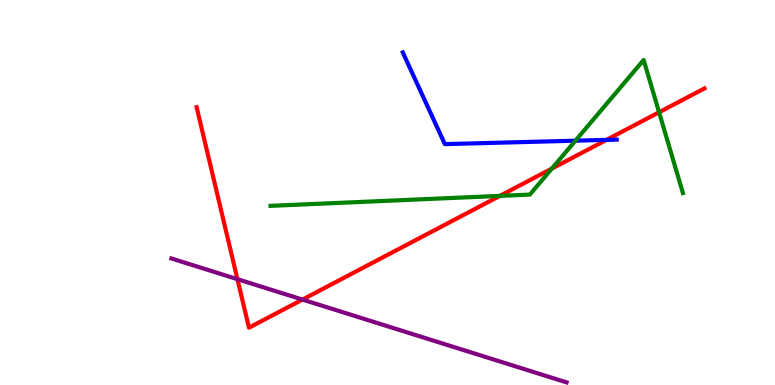[{'lines': ['blue', 'red'], 'intersections': [{'x': 7.83, 'y': 6.37}]}, {'lines': ['green', 'red'], 'intersections': [{'x': 6.45, 'y': 4.91}, {'x': 7.12, 'y': 5.62}, {'x': 8.5, 'y': 7.08}]}, {'lines': ['purple', 'red'], 'intersections': [{'x': 3.06, 'y': 2.75}, {'x': 3.9, 'y': 2.22}]}, {'lines': ['blue', 'green'], 'intersections': [{'x': 7.43, 'y': 6.35}]}, {'lines': ['blue', 'purple'], 'intersections': []}, {'lines': ['green', 'purple'], 'intersections': []}]